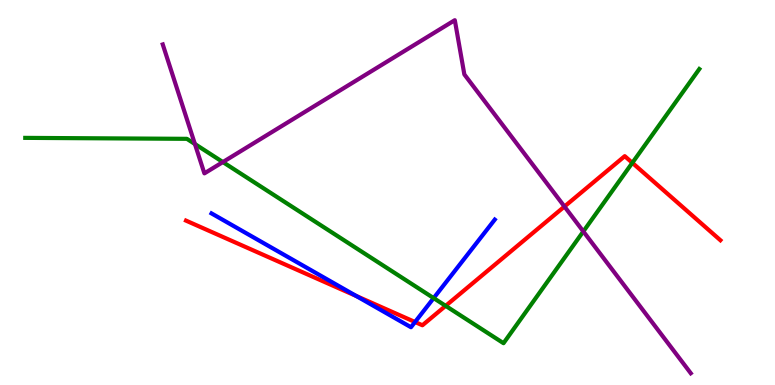[{'lines': ['blue', 'red'], 'intersections': [{'x': 4.6, 'y': 2.31}, {'x': 5.36, 'y': 1.64}]}, {'lines': ['green', 'red'], 'intersections': [{'x': 5.75, 'y': 2.06}, {'x': 8.16, 'y': 5.77}]}, {'lines': ['purple', 'red'], 'intersections': [{'x': 7.28, 'y': 4.64}]}, {'lines': ['blue', 'green'], 'intersections': [{'x': 5.6, 'y': 2.26}]}, {'lines': ['blue', 'purple'], 'intersections': []}, {'lines': ['green', 'purple'], 'intersections': [{'x': 2.51, 'y': 6.26}, {'x': 2.88, 'y': 5.79}, {'x': 7.53, 'y': 3.99}]}]